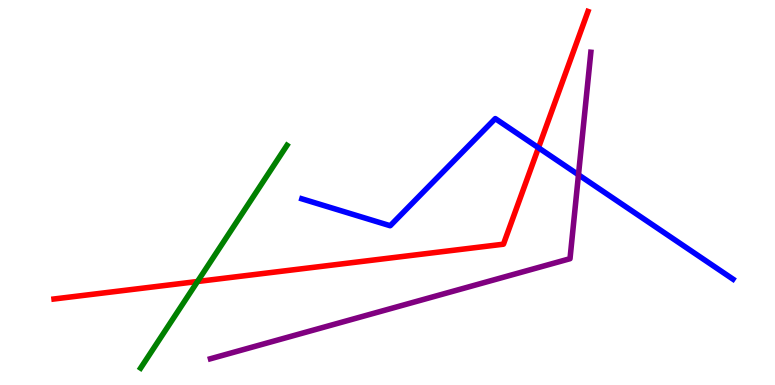[{'lines': ['blue', 'red'], 'intersections': [{'x': 6.95, 'y': 6.16}]}, {'lines': ['green', 'red'], 'intersections': [{'x': 2.55, 'y': 2.69}]}, {'lines': ['purple', 'red'], 'intersections': []}, {'lines': ['blue', 'green'], 'intersections': []}, {'lines': ['blue', 'purple'], 'intersections': [{'x': 7.46, 'y': 5.46}]}, {'lines': ['green', 'purple'], 'intersections': []}]